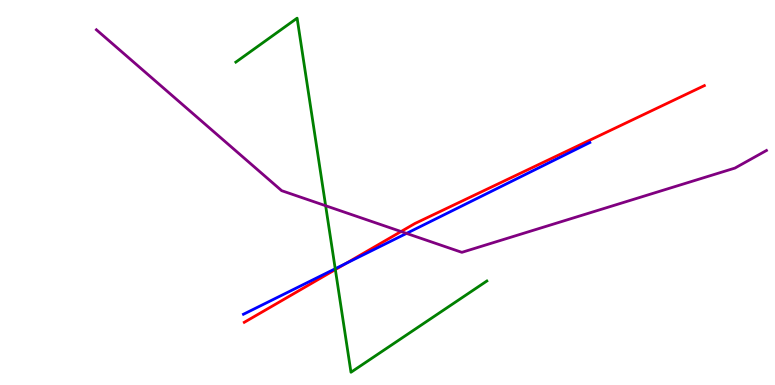[{'lines': ['blue', 'red'], 'intersections': [{'x': 4.47, 'y': 3.16}]}, {'lines': ['green', 'red'], 'intersections': [{'x': 4.33, 'y': 3.0}]}, {'lines': ['purple', 'red'], 'intersections': [{'x': 5.17, 'y': 3.99}]}, {'lines': ['blue', 'green'], 'intersections': [{'x': 4.33, 'y': 3.02}]}, {'lines': ['blue', 'purple'], 'intersections': [{'x': 5.25, 'y': 3.94}]}, {'lines': ['green', 'purple'], 'intersections': [{'x': 4.2, 'y': 4.66}]}]